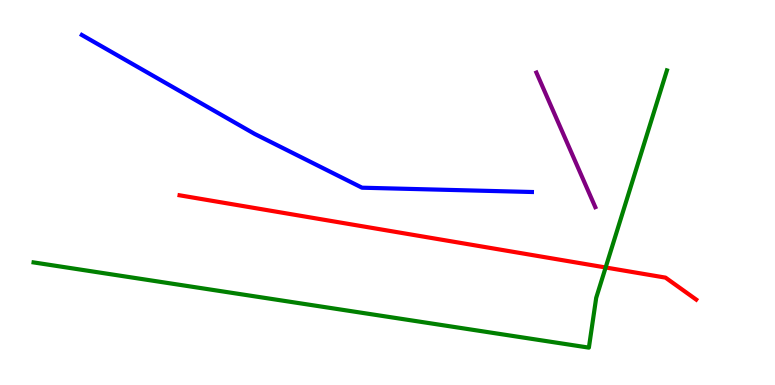[{'lines': ['blue', 'red'], 'intersections': []}, {'lines': ['green', 'red'], 'intersections': [{'x': 7.81, 'y': 3.05}]}, {'lines': ['purple', 'red'], 'intersections': []}, {'lines': ['blue', 'green'], 'intersections': []}, {'lines': ['blue', 'purple'], 'intersections': []}, {'lines': ['green', 'purple'], 'intersections': []}]